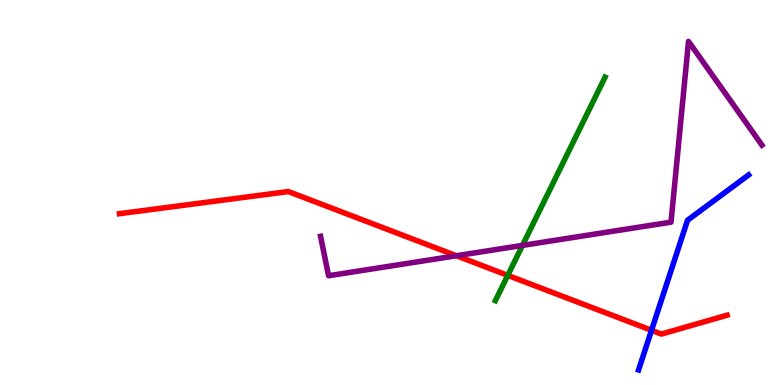[{'lines': ['blue', 'red'], 'intersections': [{'x': 8.41, 'y': 1.42}]}, {'lines': ['green', 'red'], 'intersections': [{'x': 6.55, 'y': 2.85}]}, {'lines': ['purple', 'red'], 'intersections': [{'x': 5.89, 'y': 3.36}]}, {'lines': ['blue', 'green'], 'intersections': []}, {'lines': ['blue', 'purple'], 'intersections': []}, {'lines': ['green', 'purple'], 'intersections': [{'x': 6.74, 'y': 3.63}]}]